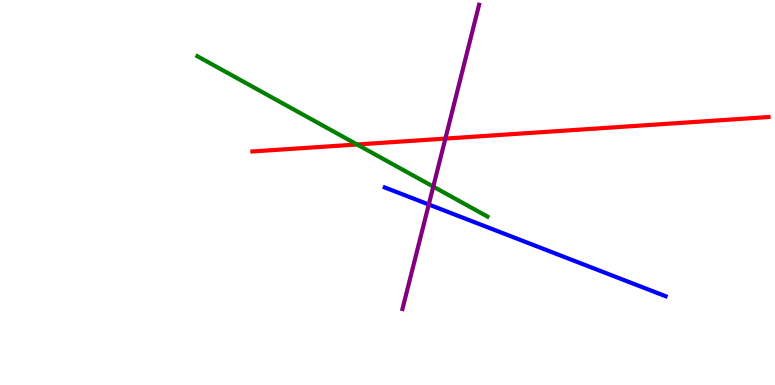[{'lines': ['blue', 'red'], 'intersections': []}, {'lines': ['green', 'red'], 'intersections': [{'x': 4.61, 'y': 6.25}]}, {'lines': ['purple', 'red'], 'intersections': [{'x': 5.75, 'y': 6.4}]}, {'lines': ['blue', 'green'], 'intersections': []}, {'lines': ['blue', 'purple'], 'intersections': [{'x': 5.53, 'y': 4.69}]}, {'lines': ['green', 'purple'], 'intersections': [{'x': 5.59, 'y': 5.15}]}]